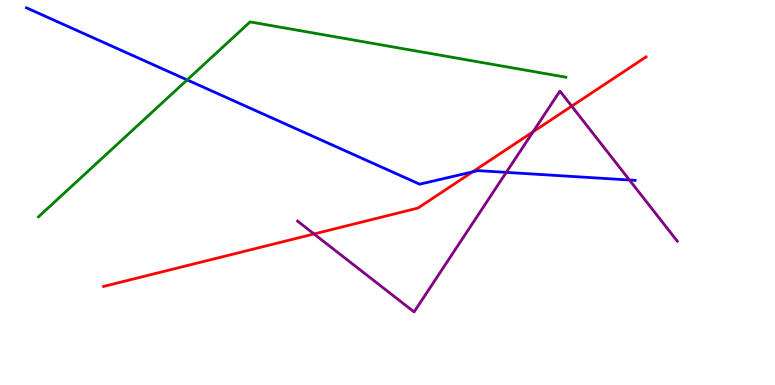[{'lines': ['blue', 'red'], 'intersections': [{'x': 6.1, 'y': 5.54}]}, {'lines': ['green', 'red'], 'intersections': []}, {'lines': ['purple', 'red'], 'intersections': [{'x': 4.05, 'y': 3.92}, {'x': 6.88, 'y': 6.58}, {'x': 7.38, 'y': 7.24}]}, {'lines': ['blue', 'green'], 'intersections': [{'x': 2.41, 'y': 7.92}]}, {'lines': ['blue', 'purple'], 'intersections': [{'x': 6.53, 'y': 5.52}, {'x': 8.12, 'y': 5.32}]}, {'lines': ['green', 'purple'], 'intersections': []}]